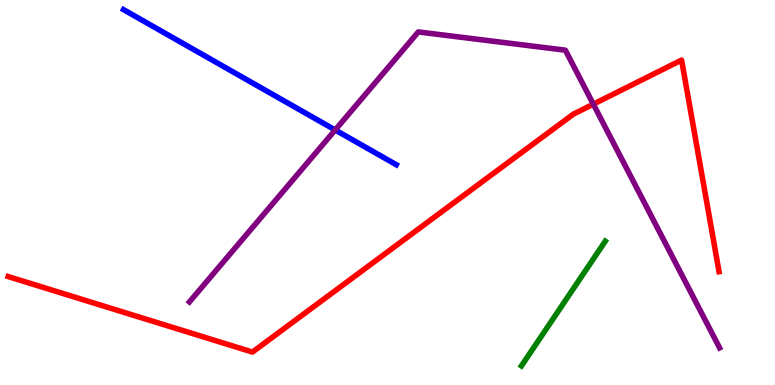[{'lines': ['blue', 'red'], 'intersections': []}, {'lines': ['green', 'red'], 'intersections': []}, {'lines': ['purple', 'red'], 'intersections': [{'x': 7.66, 'y': 7.29}]}, {'lines': ['blue', 'green'], 'intersections': []}, {'lines': ['blue', 'purple'], 'intersections': [{'x': 4.33, 'y': 6.62}]}, {'lines': ['green', 'purple'], 'intersections': []}]